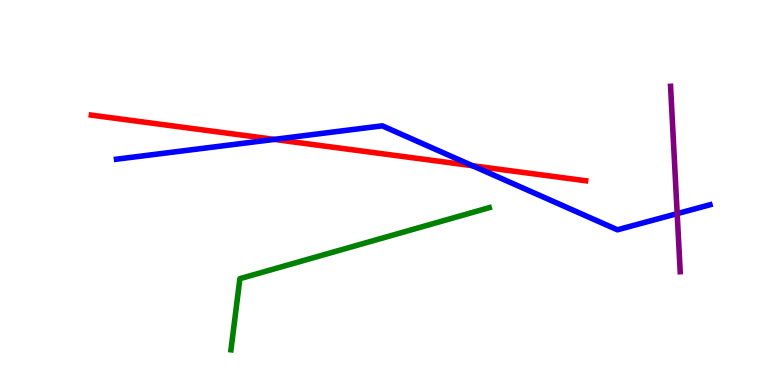[{'lines': ['blue', 'red'], 'intersections': [{'x': 3.54, 'y': 6.38}, {'x': 6.1, 'y': 5.7}]}, {'lines': ['green', 'red'], 'intersections': []}, {'lines': ['purple', 'red'], 'intersections': []}, {'lines': ['blue', 'green'], 'intersections': []}, {'lines': ['blue', 'purple'], 'intersections': [{'x': 8.74, 'y': 4.45}]}, {'lines': ['green', 'purple'], 'intersections': []}]